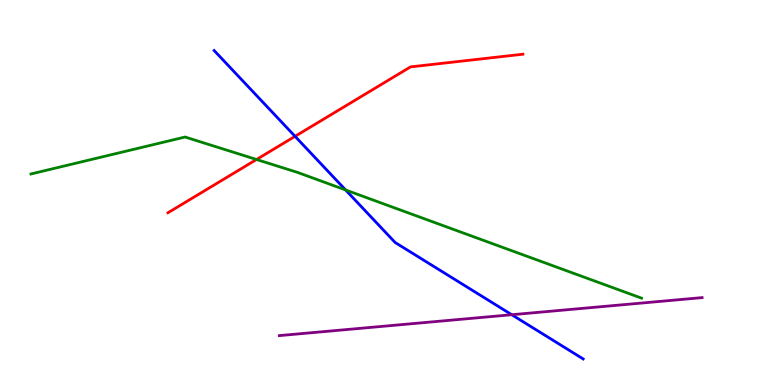[{'lines': ['blue', 'red'], 'intersections': [{'x': 3.81, 'y': 6.46}]}, {'lines': ['green', 'red'], 'intersections': [{'x': 3.31, 'y': 5.86}]}, {'lines': ['purple', 'red'], 'intersections': []}, {'lines': ['blue', 'green'], 'intersections': [{'x': 4.46, 'y': 5.07}]}, {'lines': ['blue', 'purple'], 'intersections': [{'x': 6.6, 'y': 1.83}]}, {'lines': ['green', 'purple'], 'intersections': []}]